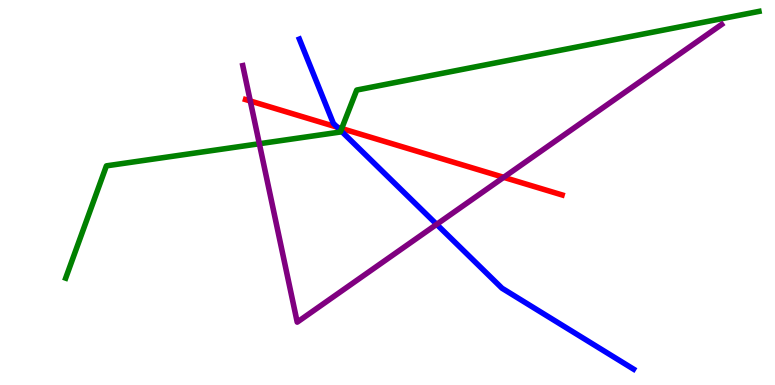[{'lines': ['blue', 'red'], 'intersections': [{'x': 4.35, 'y': 6.7}]}, {'lines': ['green', 'red'], 'intersections': [{'x': 4.41, 'y': 6.66}]}, {'lines': ['purple', 'red'], 'intersections': [{'x': 3.23, 'y': 7.38}, {'x': 6.5, 'y': 5.39}]}, {'lines': ['blue', 'green'], 'intersections': [{'x': 4.4, 'y': 6.61}]}, {'lines': ['blue', 'purple'], 'intersections': [{'x': 5.63, 'y': 4.17}]}, {'lines': ['green', 'purple'], 'intersections': [{'x': 3.35, 'y': 6.27}]}]